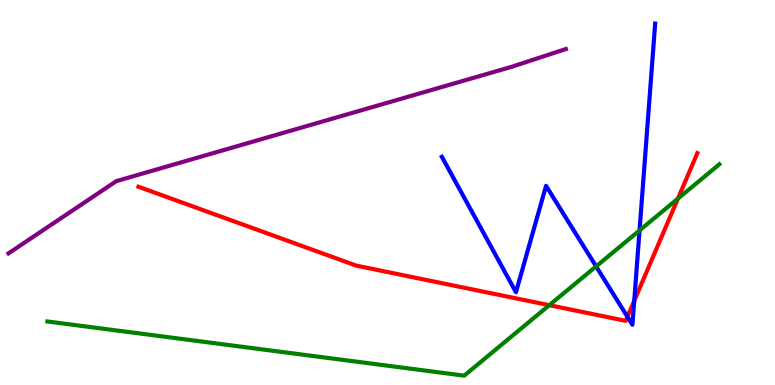[{'lines': ['blue', 'red'], 'intersections': [{'x': 8.1, 'y': 1.77}, {'x': 8.18, 'y': 2.19}]}, {'lines': ['green', 'red'], 'intersections': [{'x': 7.09, 'y': 2.07}, {'x': 8.75, 'y': 4.84}]}, {'lines': ['purple', 'red'], 'intersections': []}, {'lines': ['blue', 'green'], 'intersections': [{'x': 7.69, 'y': 3.08}, {'x': 8.25, 'y': 4.02}]}, {'lines': ['blue', 'purple'], 'intersections': []}, {'lines': ['green', 'purple'], 'intersections': []}]